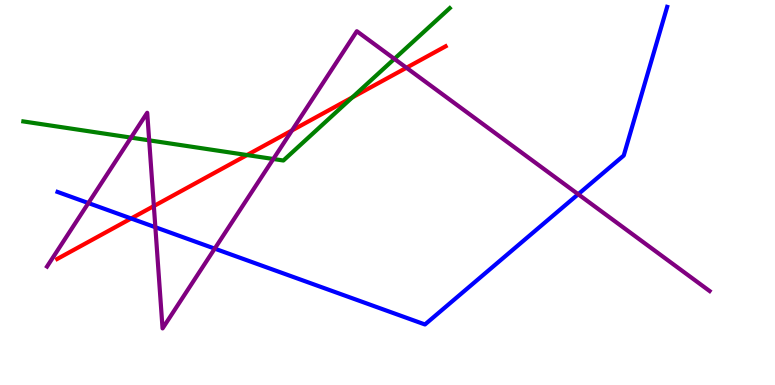[{'lines': ['blue', 'red'], 'intersections': [{'x': 1.69, 'y': 4.33}]}, {'lines': ['green', 'red'], 'intersections': [{'x': 3.19, 'y': 5.97}, {'x': 4.55, 'y': 7.47}]}, {'lines': ['purple', 'red'], 'intersections': [{'x': 1.99, 'y': 4.65}, {'x': 3.77, 'y': 6.61}, {'x': 5.24, 'y': 8.24}]}, {'lines': ['blue', 'green'], 'intersections': []}, {'lines': ['blue', 'purple'], 'intersections': [{'x': 1.14, 'y': 4.73}, {'x': 2.0, 'y': 4.1}, {'x': 2.77, 'y': 3.54}, {'x': 7.46, 'y': 4.95}]}, {'lines': ['green', 'purple'], 'intersections': [{'x': 1.69, 'y': 6.43}, {'x': 1.92, 'y': 6.35}, {'x': 3.53, 'y': 5.87}, {'x': 5.09, 'y': 8.47}]}]